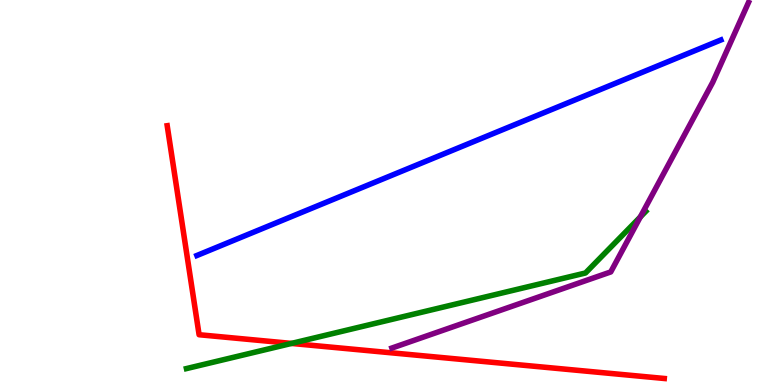[{'lines': ['blue', 'red'], 'intersections': []}, {'lines': ['green', 'red'], 'intersections': [{'x': 3.76, 'y': 1.08}]}, {'lines': ['purple', 'red'], 'intersections': []}, {'lines': ['blue', 'green'], 'intersections': []}, {'lines': ['blue', 'purple'], 'intersections': []}, {'lines': ['green', 'purple'], 'intersections': [{'x': 8.26, 'y': 4.36}]}]